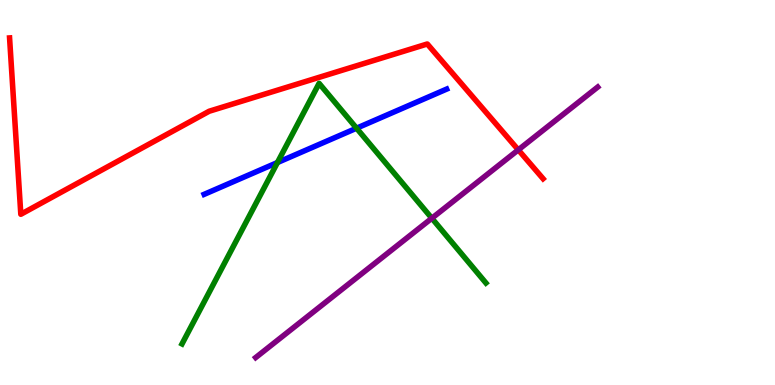[{'lines': ['blue', 'red'], 'intersections': []}, {'lines': ['green', 'red'], 'intersections': []}, {'lines': ['purple', 'red'], 'intersections': [{'x': 6.69, 'y': 6.11}]}, {'lines': ['blue', 'green'], 'intersections': [{'x': 3.58, 'y': 5.78}, {'x': 4.6, 'y': 6.67}]}, {'lines': ['blue', 'purple'], 'intersections': []}, {'lines': ['green', 'purple'], 'intersections': [{'x': 5.57, 'y': 4.33}]}]